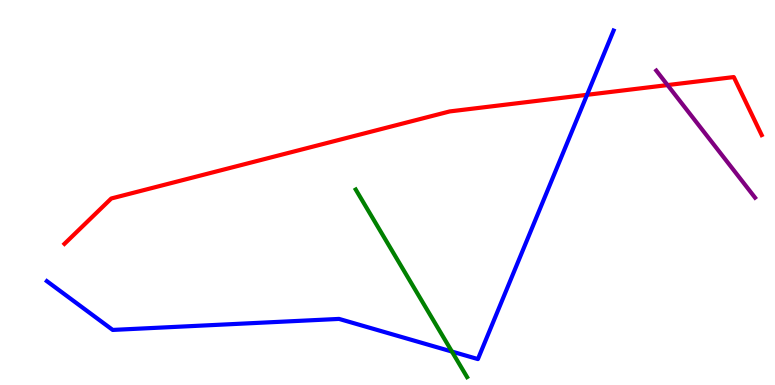[{'lines': ['blue', 'red'], 'intersections': [{'x': 7.57, 'y': 7.54}]}, {'lines': ['green', 'red'], 'intersections': []}, {'lines': ['purple', 'red'], 'intersections': [{'x': 8.61, 'y': 7.79}]}, {'lines': ['blue', 'green'], 'intersections': [{'x': 5.83, 'y': 0.869}]}, {'lines': ['blue', 'purple'], 'intersections': []}, {'lines': ['green', 'purple'], 'intersections': []}]